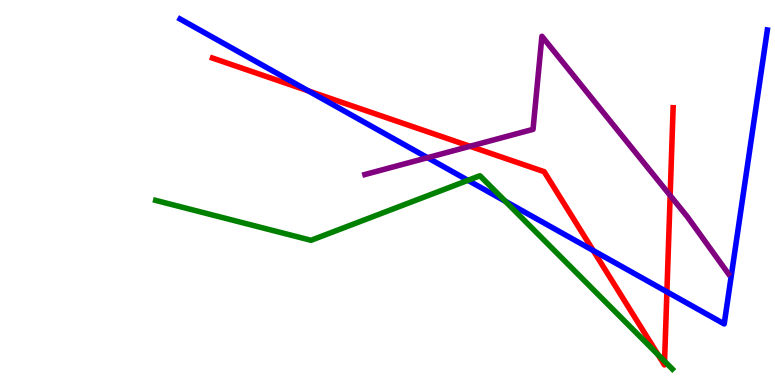[{'lines': ['blue', 'red'], 'intersections': [{'x': 3.98, 'y': 7.64}, {'x': 7.65, 'y': 3.49}, {'x': 8.61, 'y': 2.42}]}, {'lines': ['green', 'red'], 'intersections': [{'x': 8.49, 'y': 0.785}, {'x': 8.57, 'y': 0.617}]}, {'lines': ['purple', 'red'], 'intersections': [{'x': 6.06, 'y': 6.2}, {'x': 8.65, 'y': 4.92}]}, {'lines': ['blue', 'green'], 'intersections': [{'x': 6.04, 'y': 5.32}, {'x': 6.52, 'y': 4.77}]}, {'lines': ['blue', 'purple'], 'intersections': [{'x': 5.52, 'y': 5.9}]}, {'lines': ['green', 'purple'], 'intersections': []}]